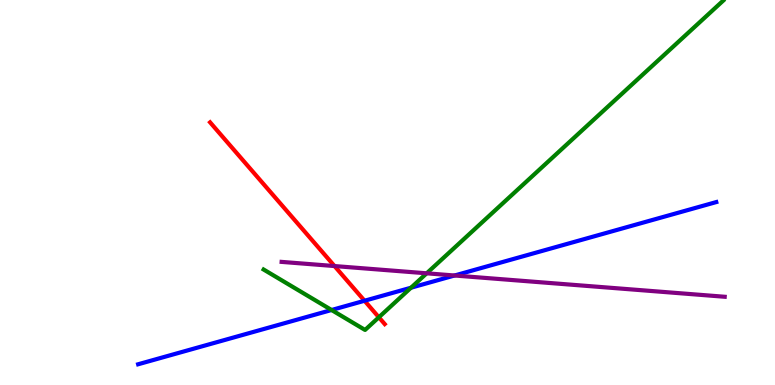[{'lines': ['blue', 'red'], 'intersections': [{'x': 4.7, 'y': 2.19}]}, {'lines': ['green', 'red'], 'intersections': [{'x': 4.89, 'y': 1.76}]}, {'lines': ['purple', 'red'], 'intersections': [{'x': 4.32, 'y': 3.09}]}, {'lines': ['blue', 'green'], 'intersections': [{'x': 4.28, 'y': 1.95}, {'x': 5.3, 'y': 2.53}]}, {'lines': ['blue', 'purple'], 'intersections': [{'x': 5.87, 'y': 2.84}]}, {'lines': ['green', 'purple'], 'intersections': [{'x': 5.51, 'y': 2.9}]}]